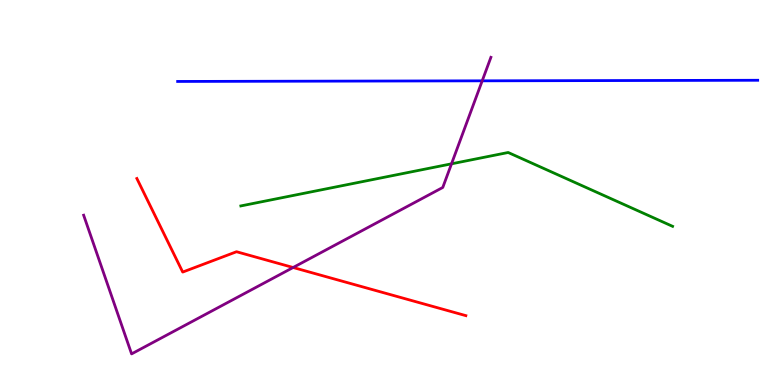[{'lines': ['blue', 'red'], 'intersections': []}, {'lines': ['green', 'red'], 'intersections': []}, {'lines': ['purple', 'red'], 'intersections': [{'x': 3.78, 'y': 3.05}]}, {'lines': ['blue', 'green'], 'intersections': []}, {'lines': ['blue', 'purple'], 'intersections': [{'x': 6.22, 'y': 7.9}]}, {'lines': ['green', 'purple'], 'intersections': [{'x': 5.83, 'y': 5.75}]}]